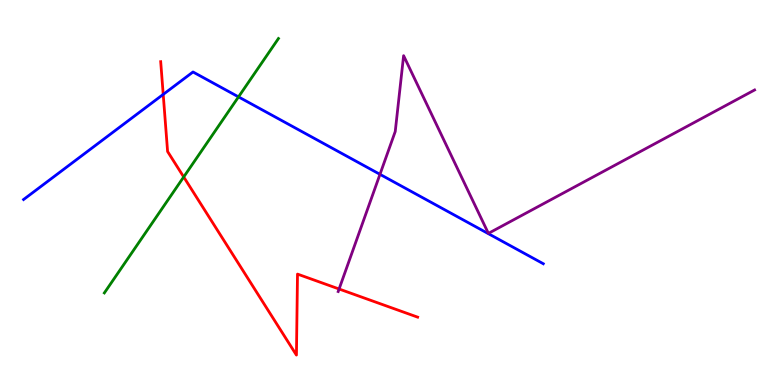[{'lines': ['blue', 'red'], 'intersections': [{'x': 2.11, 'y': 7.55}]}, {'lines': ['green', 'red'], 'intersections': [{'x': 2.37, 'y': 5.4}]}, {'lines': ['purple', 'red'], 'intersections': [{'x': 4.38, 'y': 2.49}]}, {'lines': ['blue', 'green'], 'intersections': [{'x': 3.08, 'y': 7.48}]}, {'lines': ['blue', 'purple'], 'intersections': [{'x': 4.9, 'y': 5.47}]}, {'lines': ['green', 'purple'], 'intersections': []}]